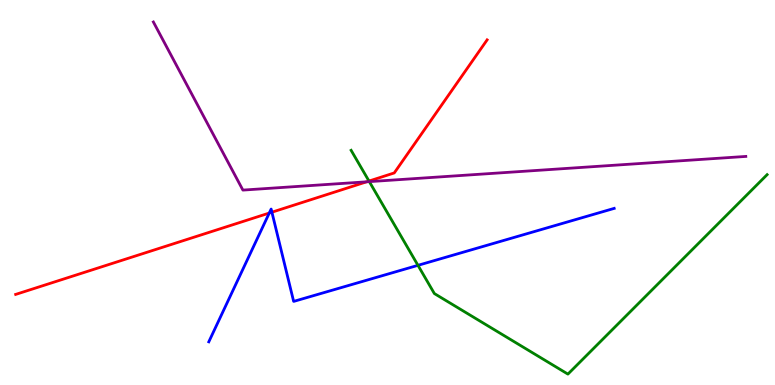[{'lines': ['blue', 'red'], 'intersections': [{'x': 3.47, 'y': 4.47}, {'x': 3.51, 'y': 4.49}]}, {'lines': ['green', 'red'], 'intersections': [{'x': 4.76, 'y': 5.3}]}, {'lines': ['purple', 'red'], 'intersections': [{'x': 4.73, 'y': 5.28}]}, {'lines': ['blue', 'green'], 'intersections': [{'x': 5.39, 'y': 3.11}]}, {'lines': ['blue', 'purple'], 'intersections': []}, {'lines': ['green', 'purple'], 'intersections': [{'x': 4.77, 'y': 5.28}]}]